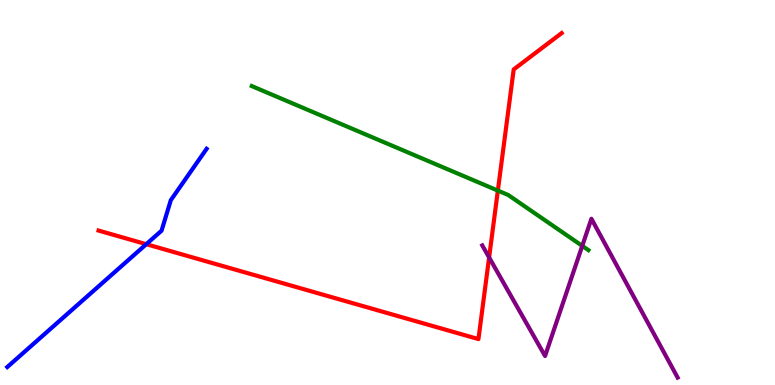[{'lines': ['blue', 'red'], 'intersections': [{'x': 1.89, 'y': 3.66}]}, {'lines': ['green', 'red'], 'intersections': [{'x': 6.42, 'y': 5.05}]}, {'lines': ['purple', 'red'], 'intersections': [{'x': 6.31, 'y': 3.31}]}, {'lines': ['blue', 'green'], 'intersections': []}, {'lines': ['blue', 'purple'], 'intersections': []}, {'lines': ['green', 'purple'], 'intersections': [{'x': 7.51, 'y': 3.61}]}]